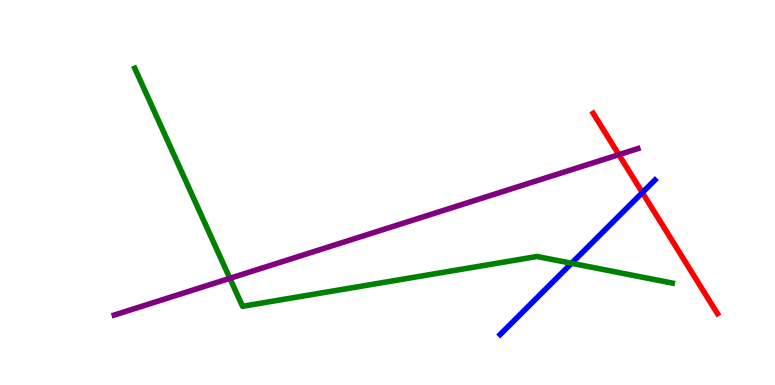[{'lines': ['blue', 'red'], 'intersections': [{'x': 8.29, 'y': 5.0}]}, {'lines': ['green', 'red'], 'intersections': []}, {'lines': ['purple', 'red'], 'intersections': [{'x': 7.99, 'y': 5.98}]}, {'lines': ['blue', 'green'], 'intersections': [{'x': 7.37, 'y': 3.16}]}, {'lines': ['blue', 'purple'], 'intersections': []}, {'lines': ['green', 'purple'], 'intersections': [{'x': 2.97, 'y': 2.77}]}]